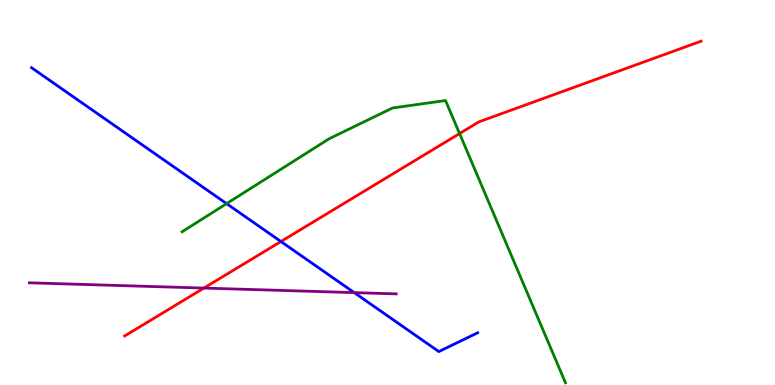[{'lines': ['blue', 'red'], 'intersections': [{'x': 3.62, 'y': 3.73}]}, {'lines': ['green', 'red'], 'intersections': [{'x': 5.93, 'y': 6.53}]}, {'lines': ['purple', 'red'], 'intersections': [{'x': 2.63, 'y': 2.52}]}, {'lines': ['blue', 'green'], 'intersections': [{'x': 2.92, 'y': 4.71}]}, {'lines': ['blue', 'purple'], 'intersections': [{'x': 4.57, 'y': 2.4}]}, {'lines': ['green', 'purple'], 'intersections': []}]